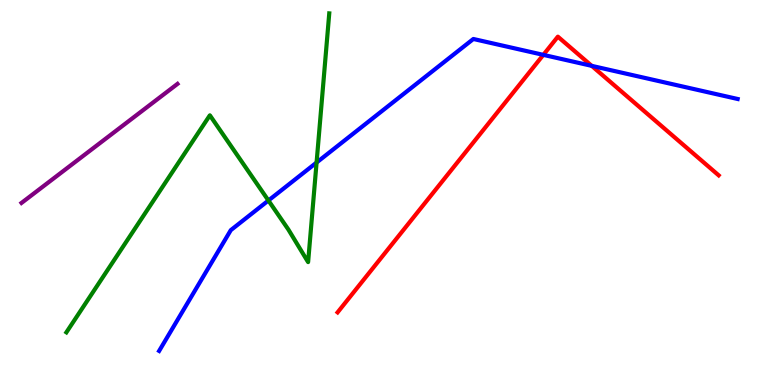[{'lines': ['blue', 'red'], 'intersections': [{'x': 7.01, 'y': 8.57}, {'x': 7.64, 'y': 8.29}]}, {'lines': ['green', 'red'], 'intersections': []}, {'lines': ['purple', 'red'], 'intersections': []}, {'lines': ['blue', 'green'], 'intersections': [{'x': 3.46, 'y': 4.79}, {'x': 4.08, 'y': 5.78}]}, {'lines': ['blue', 'purple'], 'intersections': []}, {'lines': ['green', 'purple'], 'intersections': []}]